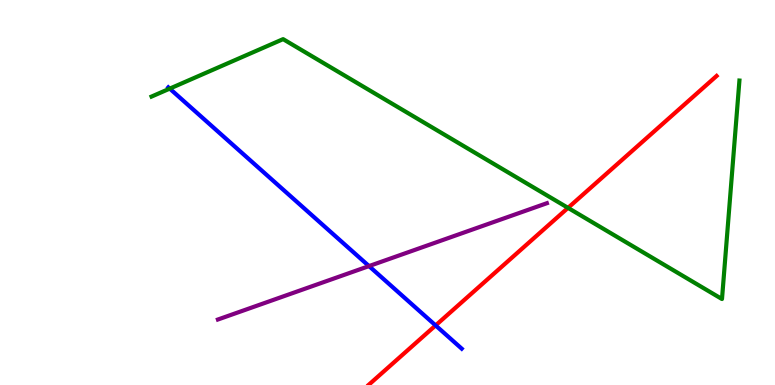[{'lines': ['blue', 'red'], 'intersections': [{'x': 5.62, 'y': 1.55}]}, {'lines': ['green', 'red'], 'intersections': [{'x': 7.33, 'y': 4.6}]}, {'lines': ['purple', 'red'], 'intersections': []}, {'lines': ['blue', 'green'], 'intersections': [{'x': 2.19, 'y': 7.7}]}, {'lines': ['blue', 'purple'], 'intersections': [{'x': 4.76, 'y': 3.09}]}, {'lines': ['green', 'purple'], 'intersections': []}]